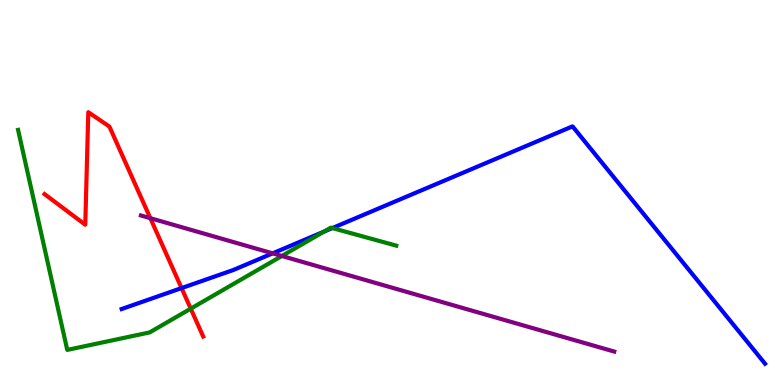[{'lines': ['blue', 'red'], 'intersections': [{'x': 2.34, 'y': 2.52}]}, {'lines': ['green', 'red'], 'intersections': [{'x': 2.46, 'y': 1.98}]}, {'lines': ['purple', 'red'], 'intersections': [{'x': 1.94, 'y': 4.33}]}, {'lines': ['blue', 'green'], 'intersections': [{'x': 4.18, 'y': 3.99}, {'x': 4.29, 'y': 4.08}]}, {'lines': ['blue', 'purple'], 'intersections': [{'x': 3.52, 'y': 3.42}]}, {'lines': ['green', 'purple'], 'intersections': [{'x': 3.64, 'y': 3.35}]}]